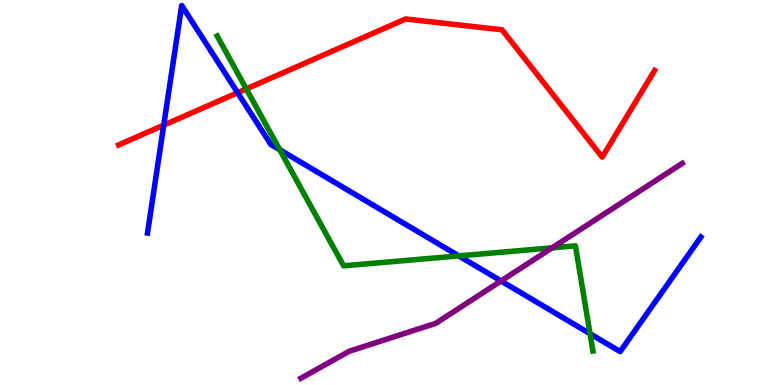[{'lines': ['blue', 'red'], 'intersections': [{'x': 2.11, 'y': 6.75}, {'x': 3.07, 'y': 7.59}]}, {'lines': ['green', 'red'], 'intersections': [{'x': 3.18, 'y': 7.69}]}, {'lines': ['purple', 'red'], 'intersections': []}, {'lines': ['blue', 'green'], 'intersections': [{'x': 3.61, 'y': 6.11}, {'x': 5.92, 'y': 3.35}, {'x': 7.61, 'y': 1.33}]}, {'lines': ['blue', 'purple'], 'intersections': [{'x': 6.47, 'y': 2.7}]}, {'lines': ['green', 'purple'], 'intersections': [{'x': 7.12, 'y': 3.56}]}]